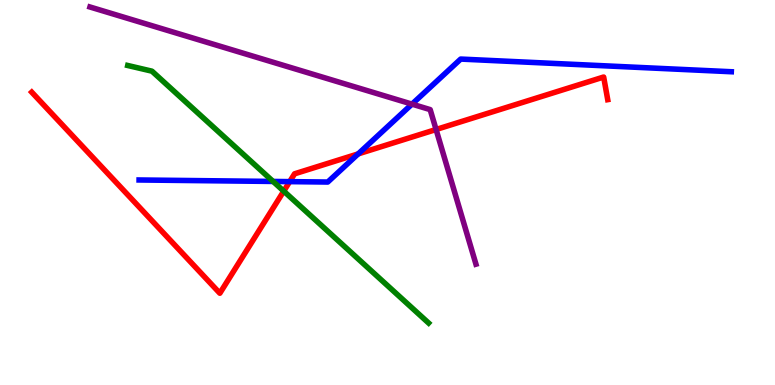[{'lines': ['blue', 'red'], 'intersections': [{'x': 3.74, 'y': 5.28}, {'x': 4.62, 'y': 6.0}]}, {'lines': ['green', 'red'], 'intersections': [{'x': 3.66, 'y': 5.04}]}, {'lines': ['purple', 'red'], 'intersections': [{'x': 5.63, 'y': 6.64}]}, {'lines': ['blue', 'green'], 'intersections': [{'x': 3.52, 'y': 5.29}]}, {'lines': ['blue', 'purple'], 'intersections': [{'x': 5.32, 'y': 7.3}]}, {'lines': ['green', 'purple'], 'intersections': []}]